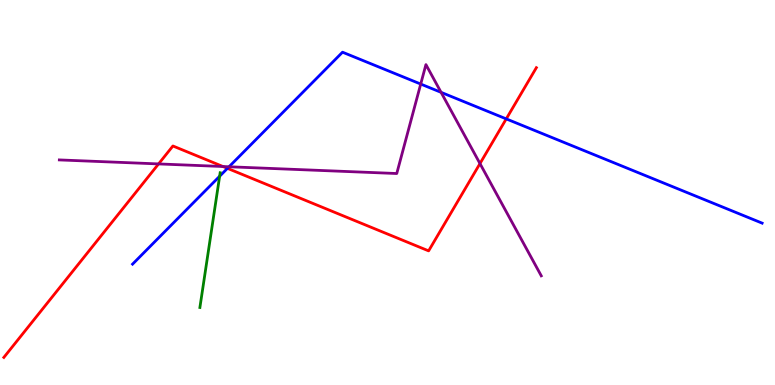[{'lines': ['blue', 'red'], 'intersections': [{'x': 2.93, 'y': 5.63}, {'x': 6.53, 'y': 6.91}]}, {'lines': ['green', 'red'], 'intersections': []}, {'lines': ['purple', 'red'], 'intersections': [{'x': 2.05, 'y': 5.74}, {'x': 2.88, 'y': 5.67}, {'x': 6.19, 'y': 5.75}]}, {'lines': ['blue', 'green'], 'intersections': [{'x': 2.83, 'y': 5.42}]}, {'lines': ['blue', 'purple'], 'intersections': [{'x': 2.96, 'y': 5.67}, {'x': 5.43, 'y': 7.82}, {'x': 5.69, 'y': 7.6}]}, {'lines': ['green', 'purple'], 'intersections': []}]